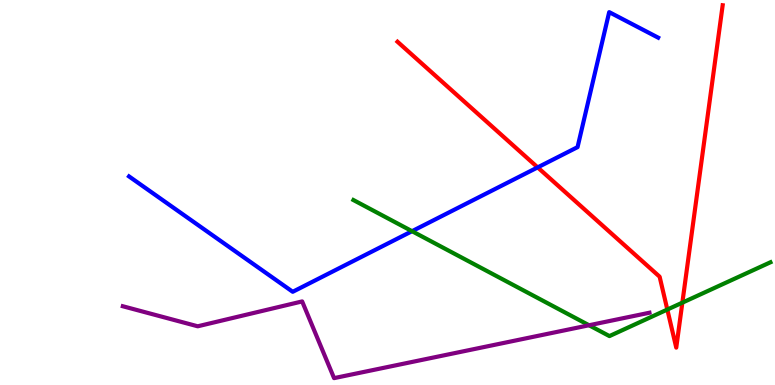[{'lines': ['blue', 'red'], 'intersections': [{'x': 6.94, 'y': 5.65}]}, {'lines': ['green', 'red'], 'intersections': [{'x': 8.61, 'y': 1.96}, {'x': 8.8, 'y': 2.14}]}, {'lines': ['purple', 'red'], 'intersections': []}, {'lines': ['blue', 'green'], 'intersections': [{'x': 5.32, 'y': 4.0}]}, {'lines': ['blue', 'purple'], 'intersections': []}, {'lines': ['green', 'purple'], 'intersections': [{'x': 7.6, 'y': 1.55}]}]